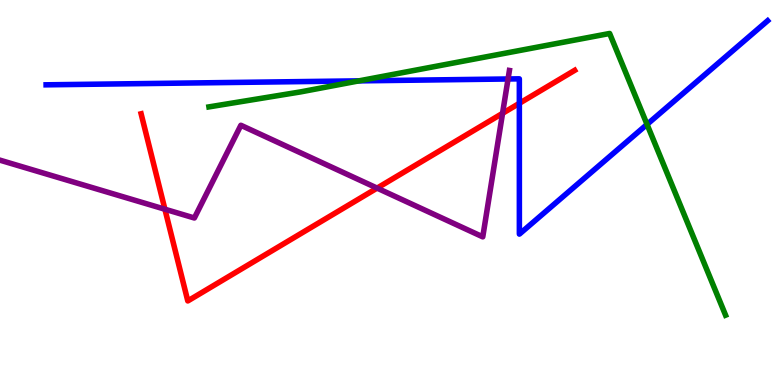[{'lines': ['blue', 'red'], 'intersections': [{'x': 6.7, 'y': 7.32}]}, {'lines': ['green', 'red'], 'intersections': []}, {'lines': ['purple', 'red'], 'intersections': [{'x': 2.13, 'y': 4.57}, {'x': 4.87, 'y': 5.11}, {'x': 6.48, 'y': 7.06}]}, {'lines': ['blue', 'green'], 'intersections': [{'x': 4.63, 'y': 7.9}, {'x': 8.35, 'y': 6.77}]}, {'lines': ['blue', 'purple'], 'intersections': [{'x': 6.56, 'y': 7.95}]}, {'lines': ['green', 'purple'], 'intersections': []}]